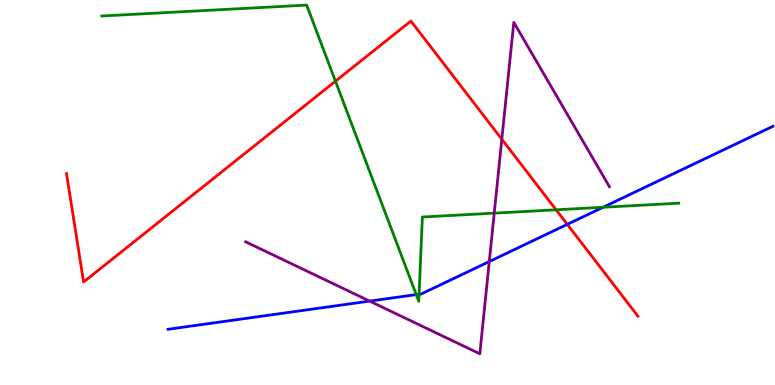[{'lines': ['blue', 'red'], 'intersections': [{'x': 7.32, 'y': 4.17}]}, {'lines': ['green', 'red'], 'intersections': [{'x': 4.33, 'y': 7.89}, {'x': 7.18, 'y': 4.55}]}, {'lines': ['purple', 'red'], 'intersections': [{'x': 6.47, 'y': 6.38}]}, {'lines': ['blue', 'green'], 'intersections': [{'x': 5.37, 'y': 2.35}, {'x': 5.41, 'y': 2.36}, {'x': 7.78, 'y': 4.62}]}, {'lines': ['blue', 'purple'], 'intersections': [{'x': 4.77, 'y': 2.18}, {'x': 6.31, 'y': 3.21}]}, {'lines': ['green', 'purple'], 'intersections': [{'x': 6.38, 'y': 4.46}]}]